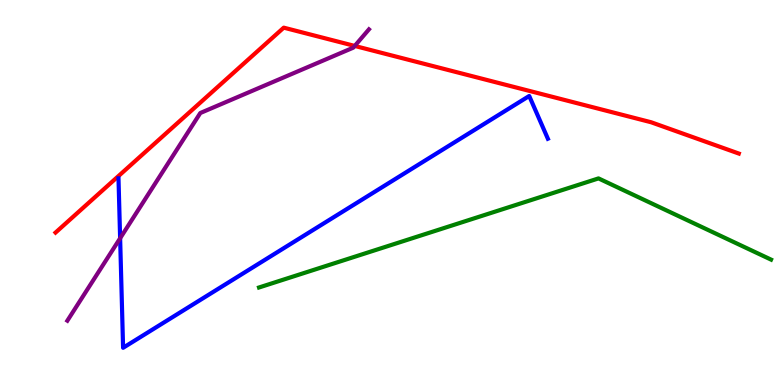[{'lines': ['blue', 'red'], 'intersections': []}, {'lines': ['green', 'red'], 'intersections': []}, {'lines': ['purple', 'red'], 'intersections': [{'x': 4.58, 'y': 8.81}]}, {'lines': ['blue', 'green'], 'intersections': []}, {'lines': ['blue', 'purple'], 'intersections': [{'x': 1.55, 'y': 3.81}]}, {'lines': ['green', 'purple'], 'intersections': []}]